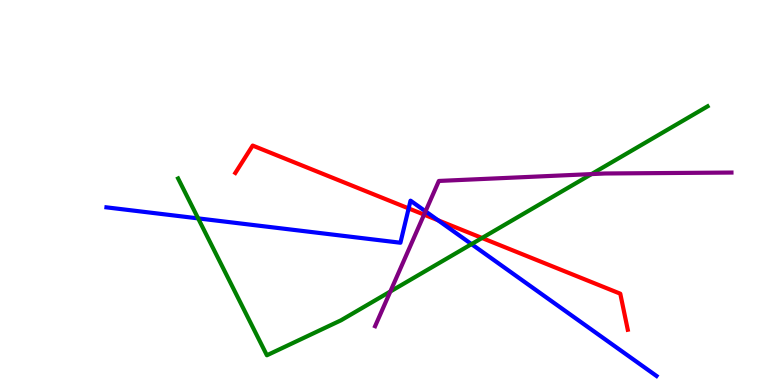[{'lines': ['blue', 'red'], 'intersections': [{'x': 5.27, 'y': 4.59}, {'x': 5.65, 'y': 4.28}]}, {'lines': ['green', 'red'], 'intersections': [{'x': 6.22, 'y': 3.82}]}, {'lines': ['purple', 'red'], 'intersections': [{'x': 5.47, 'y': 4.43}]}, {'lines': ['blue', 'green'], 'intersections': [{'x': 2.56, 'y': 4.33}, {'x': 6.08, 'y': 3.66}]}, {'lines': ['blue', 'purple'], 'intersections': [{'x': 5.49, 'y': 4.51}]}, {'lines': ['green', 'purple'], 'intersections': [{'x': 5.04, 'y': 2.43}, {'x': 7.63, 'y': 5.48}]}]